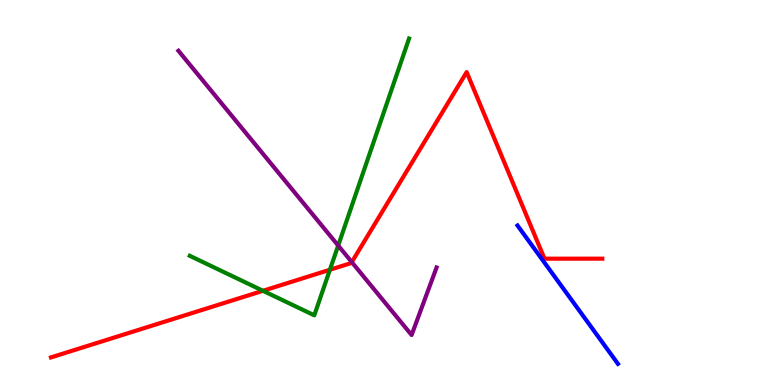[{'lines': ['blue', 'red'], 'intersections': []}, {'lines': ['green', 'red'], 'intersections': [{'x': 3.39, 'y': 2.45}, {'x': 4.26, 'y': 2.99}]}, {'lines': ['purple', 'red'], 'intersections': [{'x': 4.54, 'y': 3.19}]}, {'lines': ['blue', 'green'], 'intersections': []}, {'lines': ['blue', 'purple'], 'intersections': []}, {'lines': ['green', 'purple'], 'intersections': [{'x': 4.36, 'y': 3.62}]}]